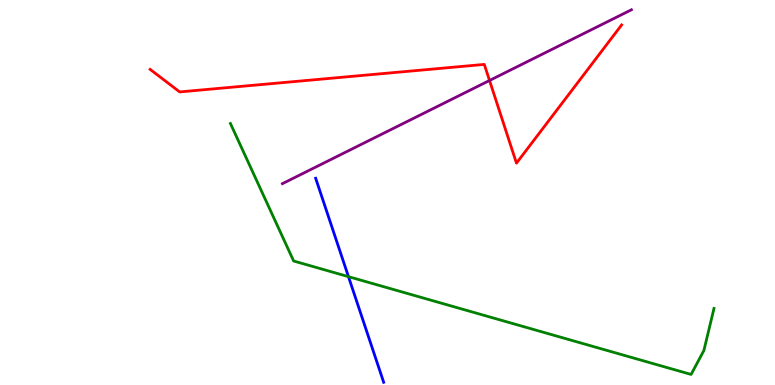[{'lines': ['blue', 'red'], 'intersections': []}, {'lines': ['green', 'red'], 'intersections': []}, {'lines': ['purple', 'red'], 'intersections': [{'x': 6.32, 'y': 7.91}]}, {'lines': ['blue', 'green'], 'intersections': [{'x': 4.5, 'y': 2.81}]}, {'lines': ['blue', 'purple'], 'intersections': []}, {'lines': ['green', 'purple'], 'intersections': []}]